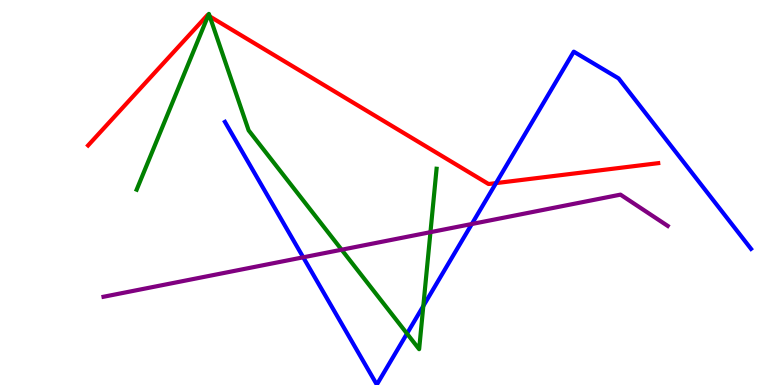[{'lines': ['blue', 'red'], 'intersections': [{'x': 6.4, 'y': 5.24}]}, {'lines': ['green', 'red'], 'intersections': [{'x': 2.69, 'y': 9.6}, {'x': 2.71, 'y': 9.57}]}, {'lines': ['purple', 'red'], 'intersections': []}, {'lines': ['blue', 'green'], 'intersections': [{'x': 5.25, 'y': 1.34}, {'x': 5.46, 'y': 2.05}]}, {'lines': ['blue', 'purple'], 'intersections': [{'x': 3.91, 'y': 3.32}, {'x': 6.09, 'y': 4.18}]}, {'lines': ['green', 'purple'], 'intersections': [{'x': 4.41, 'y': 3.51}, {'x': 5.55, 'y': 3.97}]}]